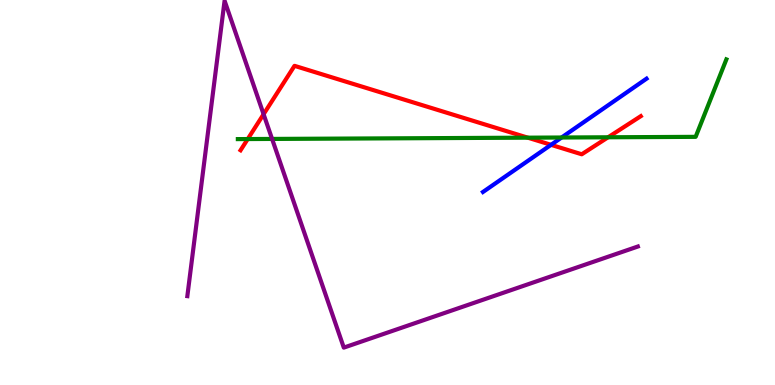[{'lines': ['blue', 'red'], 'intersections': [{'x': 7.11, 'y': 6.24}]}, {'lines': ['green', 'red'], 'intersections': [{'x': 3.2, 'y': 6.39}, {'x': 6.81, 'y': 6.42}, {'x': 7.85, 'y': 6.43}]}, {'lines': ['purple', 'red'], 'intersections': [{'x': 3.4, 'y': 7.03}]}, {'lines': ['blue', 'green'], 'intersections': [{'x': 7.25, 'y': 6.43}]}, {'lines': ['blue', 'purple'], 'intersections': []}, {'lines': ['green', 'purple'], 'intersections': [{'x': 3.51, 'y': 6.39}]}]